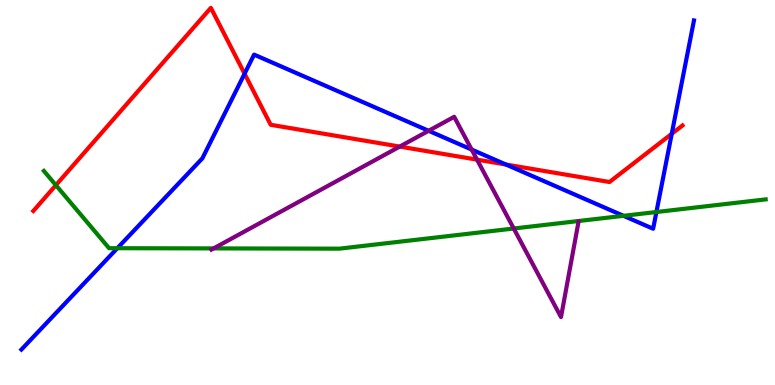[{'lines': ['blue', 'red'], 'intersections': [{'x': 3.16, 'y': 8.08}, {'x': 6.53, 'y': 5.73}, {'x': 8.67, 'y': 6.52}]}, {'lines': ['green', 'red'], 'intersections': [{'x': 0.721, 'y': 5.19}]}, {'lines': ['purple', 'red'], 'intersections': [{'x': 5.16, 'y': 6.19}, {'x': 6.16, 'y': 5.85}]}, {'lines': ['blue', 'green'], 'intersections': [{'x': 1.51, 'y': 3.55}, {'x': 8.05, 'y': 4.39}, {'x': 8.47, 'y': 4.49}]}, {'lines': ['blue', 'purple'], 'intersections': [{'x': 5.53, 'y': 6.6}, {'x': 6.09, 'y': 6.12}]}, {'lines': ['green', 'purple'], 'intersections': [{'x': 2.76, 'y': 3.55}, {'x': 6.63, 'y': 4.06}]}]